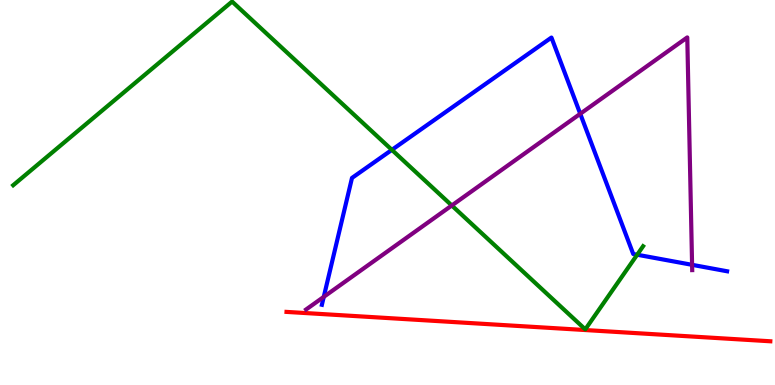[{'lines': ['blue', 'red'], 'intersections': []}, {'lines': ['green', 'red'], 'intersections': []}, {'lines': ['purple', 'red'], 'intersections': []}, {'lines': ['blue', 'green'], 'intersections': [{'x': 5.06, 'y': 6.11}, {'x': 8.22, 'y': 3.38}]}, {'lines': ['blue', 'purple'], 'intersections': [{'x': 4.18, 'y': 2.29}, {'x': 7.49, 'y': 7.04}, {'x': 8.93, 'y': 3.12}]}, {'lines': ['green', 'purple'], 'intersections': [{'x': 5.83, 'y': 4.66}]}]